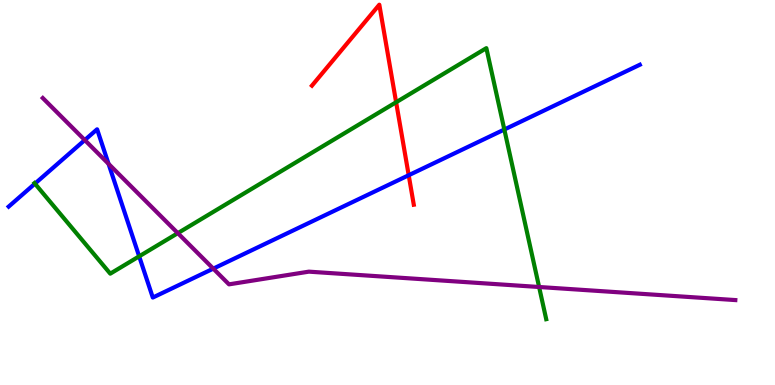[{'lines': ['blue', 'red'], 'intersections': [{'x': 5.27, 'y': 5.45}]}, {'lines': ['green', 'red'], 'intersections': [{'x': 5.11, 'y': 7.34}]}, {'lines': ['purple', 'red'], 'intersections': []}, {'lines': ['blue', 'green'], 'intersections': [{'x': 0.451, 'y': 5.23}, {'x': 1.8, 'y': 3.34}, {'x': 6.51, 'y': 6.64}]}, {'lines': ['blue', 'purple'], 'intersections': [{'x': 1.09, 'y': 6.36}, {'x': 1.4, 'y': 5.74}, {'x': 2.75, 'y': 3.02}]}, {'lines': ['green', 'purple'], 'intersections': [{'x': 2.29, 'y': 3.94}, {'x': 6.96, 'y': 2.55}]}]